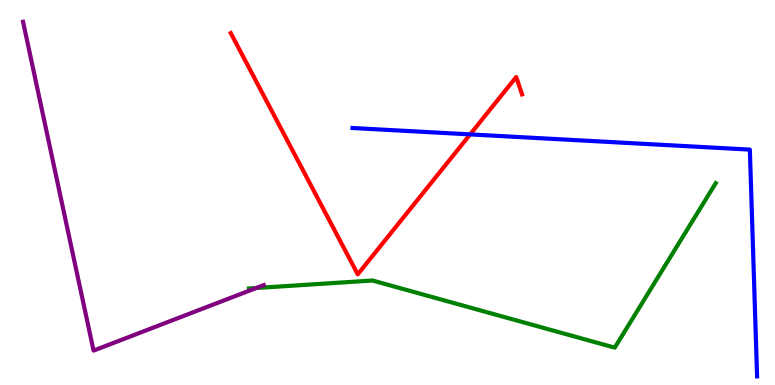[{'lines': ['blue', 'red'], 'intersections': [{'x': 6.07, 'y': 6.51}]}, {'lines': ['green', 'red'], 'intersections': []}, {'lines': ['purple', 'red'], 'intersections': []}, {'lines': ['blue', 'green'], 'intersections': []}, {'lines': ['blue', 'purple'], 'intersections': []}, {'lines': ['green', 'purple'], 'intersections': [{'x': 3.31, 'y': 2.52}]}]